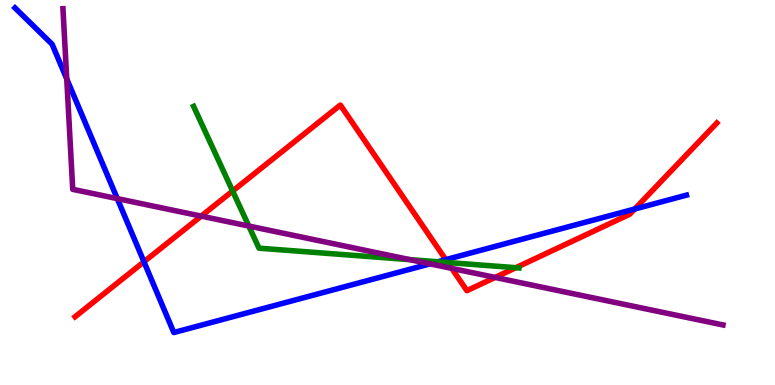[{'lines': ['blue', 'red'], 'intersections': [{'x': 1.86, 'y': 3.2}, {'x': 5.75, 'y': 3.26}, {'x': 8.19, 'y': 4.57}]}, {'lines': ['green', 'red'], 'intersections': [{'x': 3.0, 'y': 5.04}, {'x': 5.78, 'y': 3.18}, {'x': 6.66, 'y': 3.05}]}, {'lines': ['purple', 'red'], 'intersections': [{'x': 2.6, 'y': 4.39}, {'x': 5.83, 'y': 3.03}, {'x': 6.39, 'y': 2.79}]}, {'lines': ['blue', 'green'], 'intersections': [{'x': 5.65, 'y': 3.2}]}, {'lines': ['blue', 'purple'], 'intersections': [{'x': 0.861, 'y': 7.95}, {'x': 1.51, 'y': 4.84}, {'x': 5.55, 'y': 3.15}]}, {'lines': ['green', 'purple'], 'intersections': [{'x': 3.21, 'y': 4.13}, {'x': 5.29, 'y': 3.26}]}]